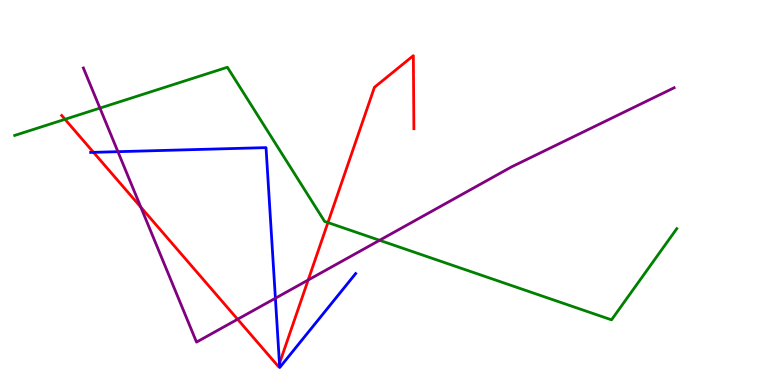[{'lines': ['blue', 'red'], 'intersections': [{'x': 1.21, 'y': 6.04}, {'x': 3.61, 'y': 0.558}]}, {'lines': ['green', 'red'], 'intersections': [{'x': 0.839, 'y': 6.9}, {'x': 4.23, 'y': 4.22}]}, {'lines': ['purple', 'red'], 'intersections': [{'x': 1.82, 'y': 4.62}, {'x': 3.07, 'y': 1.71}, {'x': 3.98, 'y': 2.73}]}, {'lines': ['blue', 'green'], 'intersections': []}, {'lines': ['blue', 'purple'], 'intersections': [{'x': 1.52, 'y': 6.06}, {'x': 3.55, 'y': 2.25}]}, {'lines': ['green', 'purple'], 'intersections': [{'x': 1.29, 'y': 7.19}, {'x': 4.9, 'y': 3.76}]}]